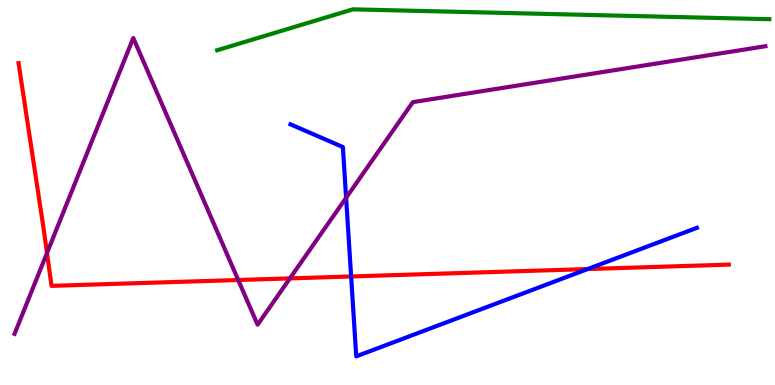[{'lines': ['blue', 'red'], 'intersections': [{'x': 4.53, 'y': 2.82}, {'x': 7.58, 'y': 3.01}]}, {'lines': ['green', 'red'], 'intersections': []}, {'lines': ['purple', 'red'], 'intersections': [{'x': 0.606, 'y': 3.43}, {'x': 3.07, 'y': 2.73}, {'x': 3.74, 'y': 2.77}]}, {'lines': ['blue', 'green'], 'intersections': []}, {'lines': ['blue', 'purple'], 'intersections': [{'x': 4.47, 'y': 4.86}]}, {'lines': ['green', 'purple'], 'intersections': []}]